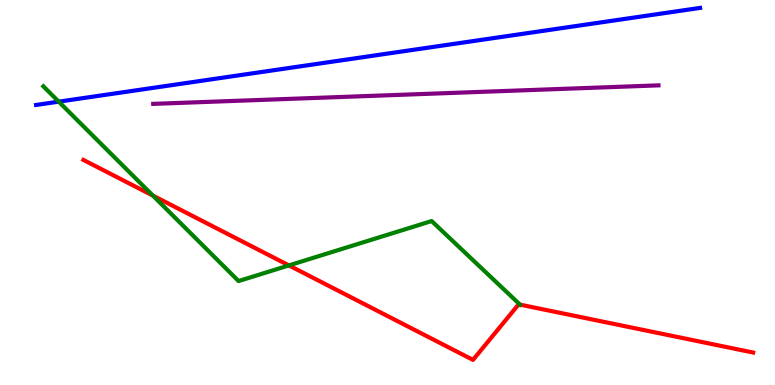[{'lines': ['blue', 'red'], 'intersections': []}, {'lines': ['green', 'red'], 'intersections': [{'x': 1.97, 'y': 4.92}, {'x': 3.73, 'y': 3.11}, {'x': 6.71, 'y': 2.09}]}, {'lines': ['purple', 'red'], 'intersections': []}, {'lines': ['blue', 'green'], 'intersections': [{'x': 0.758, 'y': 7.36}]}, {'lines': ['blue', 'purple'], 'intersections': []}, {'lines': ['green', 'purple'], 'intersections': []}]